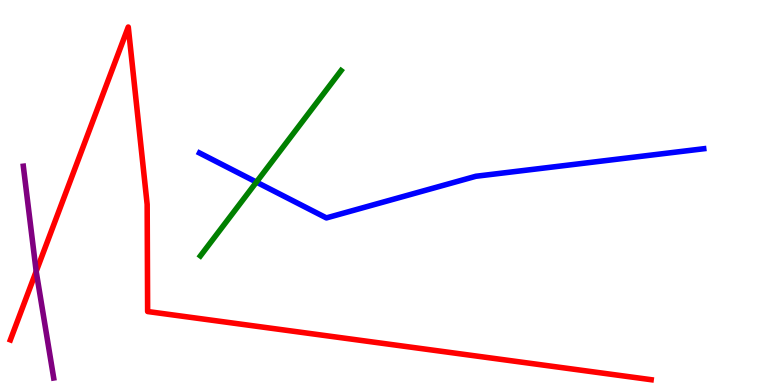[{'lines': ['blue', 'red'], 'intersections': []}, {'lines': ['green', 'red'], 'intersections': []}, {'lines': ['purple', 'red'], 'intersections': [{'x': 0.467, 'y': 2.95}]}, {'lines': ['blue', 'green'], 'intersections': [{'x': 3.31, 'y': 5.27}]}, {'lines': ['blue', 'purple'], 'intersections': []}, {'lines': ['green', 'purple'], 'intersections': []}]